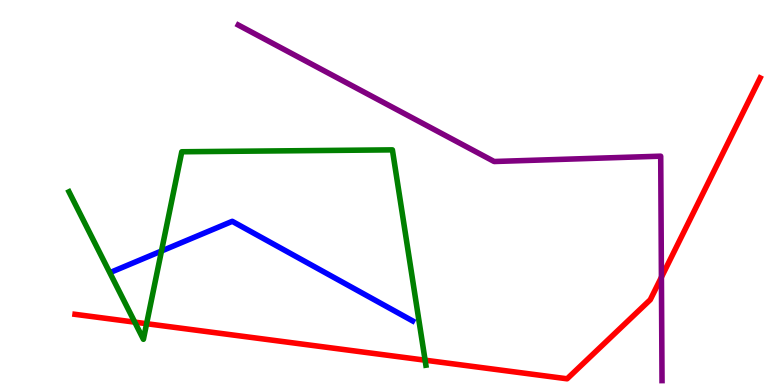[{'lines': ['blue', 'red'], 'intersections': []}, {'lines': ['green', 'red'], 'intersections': [{'x': 1.74, 'y': 1.63}, {'x': 1.89, 'y': 1.59}, {'x': 5.49, 'y': 0.644}]}, {'lines': ['purple', 'red'], 'intersections': [{'x': 8.53, 'y': 2.8}]}, {'lines': ['blue', 'green'], 'intersections': [{'x': 2.08, 'y': 3.48}]}, {'lines': ['blue', 'purple'], 'intersections': []}, {'lines': ['green', 'purple'], 'intersections': []}]